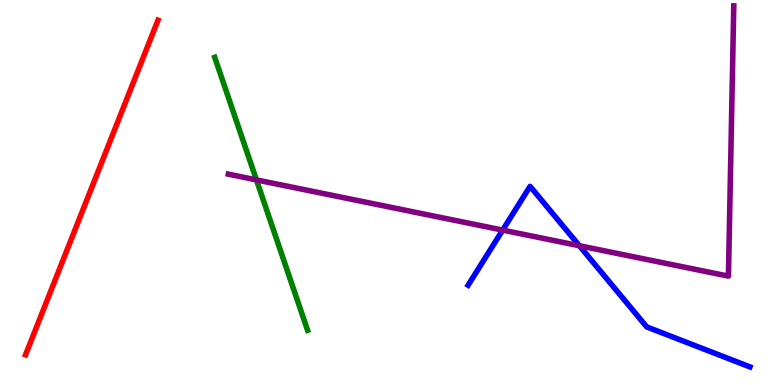[{'lines': ['blue', 'red'], 'intersections': []}, {'lines': ['green', 'red'], 'intersections': []}, {'lines': ['purple', 'red'], 'intersections': []}, {'lines': ['blue', 'green'], 'intersections': []}, {'lines': ['blue', 'purple'], 'intersections': [{'x': 6.49, 'y': 4.02}, {'x': 7.48, 'y': 3.62}]}, {'lines': ['green', 'purple'], 'intersections': [{'x': 3.31, 'y': 5.33}]}]